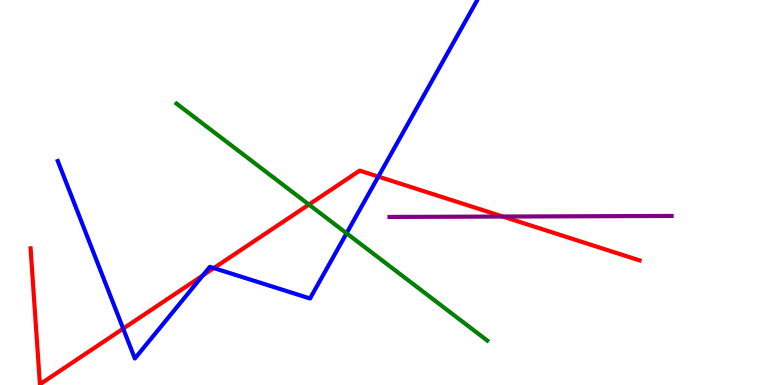[{'lines': ['blue', 'red'], 'intersections': [{'x': 1.59, 'y': 1.46}, {'x': 2.62, 'y': 2.85}, {'x': 2.76, 'y': 3.04}, {'x': 4.88, 'y': 5.41}]}, {'lines': ['green', 'red'], 'intersections': [{'x': 3.99, 'y': 4.69}]}, {'lines': ['purple', 'red'], 'intersections': [{'x': 6.49, 'y': 4.38}]}, {'lines': ['blue', 'green'], 'intersections': [{'x': 4.47, 'y': 3.94}]}, {'lines': ['blue', 'purple'], 'intersections': []}, {'lines': ['green', 'purple'], 'intersections': []}]